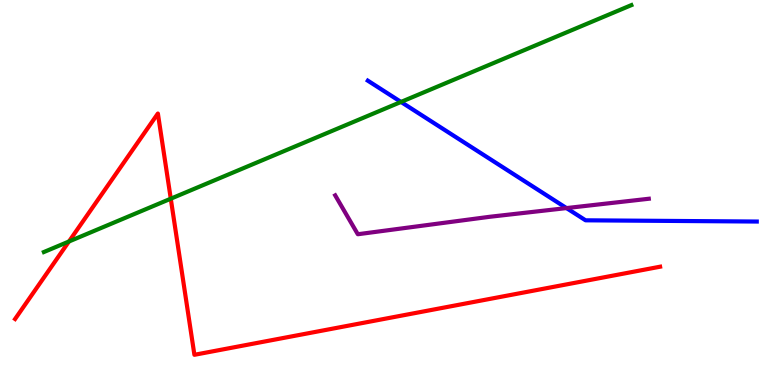[{'lines': ['blue', 'red'], 'intersections': []}, {'lines': ['green', 'red'], 'intersections': [{'x': 0.89, 'y': 3.73}, {'x': 2.2, 'y': 4.84}]}, {'lines': ['purple', 'red'], 'intersections': []}, {'lines': ['blue', 'green'], 'intersections': [{'x': 5.17, 'y': 7.35}]}, {'lines': ['blue', 'purple'], 'intersections': [{'x': 7.31, 'y': 4.6}]}, {'lines': ['green', 'purple'], 'intersections': []}]